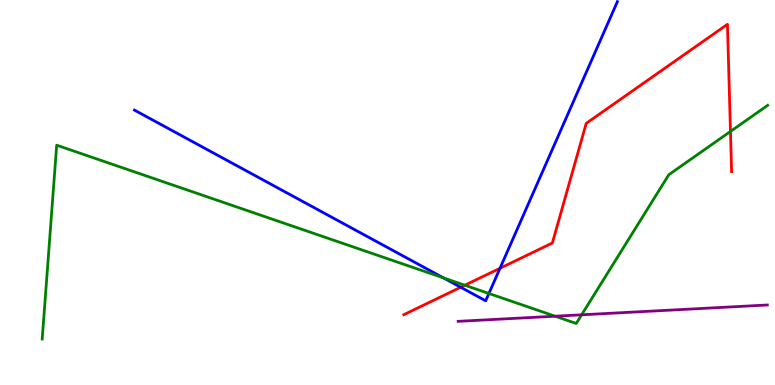[{'lines': ['blue', 'red'], 'intersections': [{'x': 5.94, 'y': 2.54}, {'x': 6.45, 'y': 3.03}]}, {'lines': ['green', 'red'], 'intersections': [{'x': 6.0, 'y': 2.59}, {'x': 9.43, 'y': 6.59}]}, {'lines': ['purple', 'red'], 'intersections': []}, {'lines': ['blue', 'green'], 'intersections': [{'x': 5.72, 'y': 2.78}, {'x': 6.31, 'y': 2.38}]}, {'lines': ['blue', 'purple'], 'intersections': []}, {'lines': ['green', 'purple'], 'intersections': [{'x': 7.16, 'y': 1.79}, {'x': 7.5, 'y': 1.82}]}]